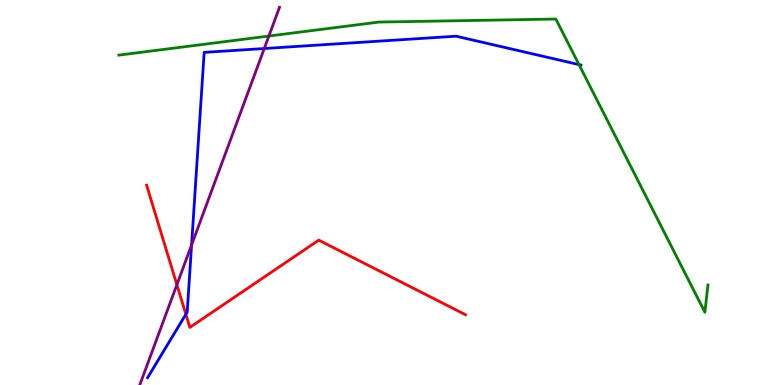[{'lines': ['blue', 'red'], 'intersections': [{'x': 2.4, 'y': 1.84}]}, {'lines': ['green', 'red'], 'intersections': []}, {'lines': ['purple', 'red'], 'intersections': [{'x': 2.28, 'y': 2.61}]}, {'lines': ['blue', 'green'], 'intersections': [{'x': 7.47, 'y': 8.32}]}, {'lines': ['blue', 'purple'], 'intersections': [{'x': 2.47, 'y': 3.64}, {'x': 3.41, 'y': 8.74}]}, {'lines': ['green', 'purple'], 'intersections': [{'x': 3.47, 'y': 9.06}]}]